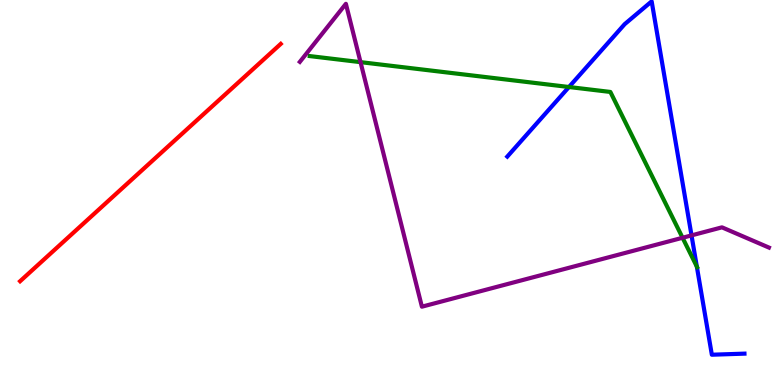[{'lines': ['blue', 'red'], 'intersections': []}, {'lines': ['green', 'red'], 'intersections': []}, {'lines': ['purple', 'red'], 'intersections': []}, {'lines': ['blue', 'green'], 'intersections': [{'x': 7.34, 'y': 7.74}, {'x': 8.99, 'y': 3.08}]}, {'lines': ['blue', 'purple'], 'intersections': [{'x': 8.92, 'y': 3.89}]}, {'lines': ['green', 'purple'], 'intersections': [{'x': 4.65, 'y': 8.39}, {'x': 8.81, 'y': 3.82}]}]